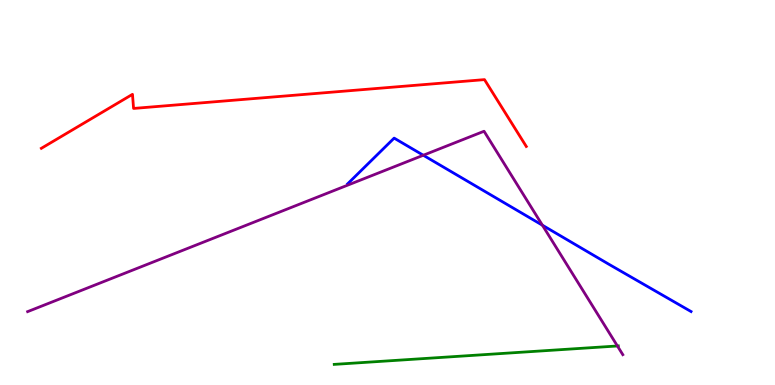[{'lines': ['blue', 'red'], 'intersections': []}, {'lines': ['green', 'red'], 'intersections': []}, {'lines': ['purple', 'red'], 'intersections': []}, {'lines': ['blue', 'green'], 'intersections': []}, {'lines': ['blue', 'purple'], 'intersections': [{'x': 5.46, 'y': 5.97}, {'x': 7.0, 'y': 4.15}]}, {'lines': ['green', 'purple'], 'intersections': [{'x': 7.97, 'y': 1.01}]}]